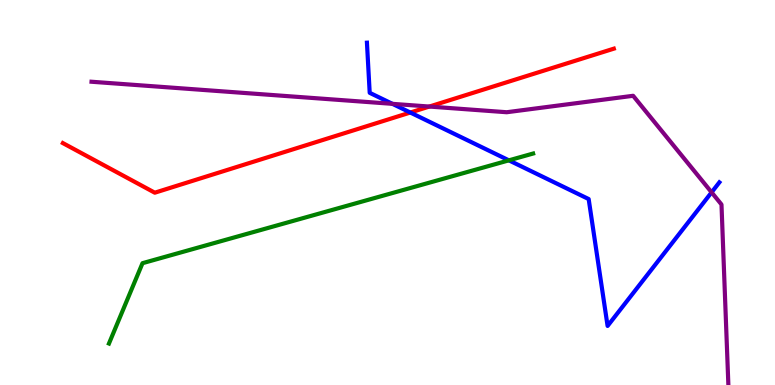[{'lines': ['blue', 'red'], 'intersections': [{'x': 5.29, 'y': 7.08}]}, {'lines': ['green', 'red'], 'intersections': []}, {'lines': ['purple', 'red'], 'intersections': [{'x': 5.54, 'y': 7.23}]}, {'lines': ['blue', 'green'], 'intersections': [{'x': 6.57, 'y': 5.84}]}, {'lines': ['blue', 'purple'], 'intersections': [{'x': 5.06, 'y': 7.3}, {'x': 9.18, 'y': 5.0}]}, {'lines': ['green', 'purple'], 'intersections': []}]